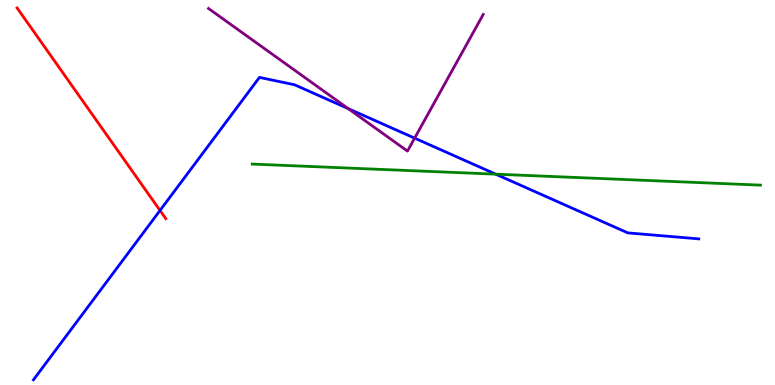[{'lines': ['blue', 'red'], 'intersections': [{'x': 2.06, 'y': 4.53}]}, {'lines': ['green', 'red'], 'intersections': []}, {'lines': ['purple', 'red'], 'intersections': []}, {'lines': ['blue', 'green'], 'intersections': [{'x': 6.4, 'y': 5.48}]}, {'lines': ['blue', 'purple'], 'intersections': [{'x': 4.49, 'y': 7.18}, {'x': 5.35, 'y': 6.41}]}, {'lines': ['green', 'purple'], 'intersections': []}]